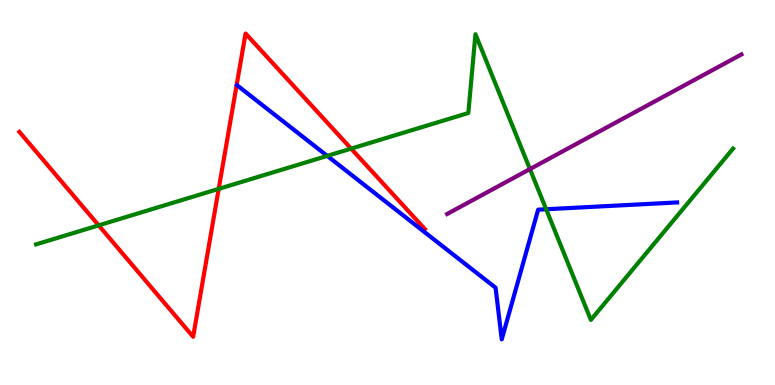[{'lines': ['blue', 'red'], 'intersections': []}, {'lines': ['green', 'red'], 'intersections': [{'x': 1.27, 'y': 4.15}, {'x': 2.82, 'y': 5.09}, {'x': 4.53, 'y': 6.14}]}, {'lines': ['purple', 'red'], 'intersections': []}, {'lines': ['blue', 'green'], 'intersections': [{'x': 4.22, 'y': 5.95}, {'x': 7.05, 'y': 4.57}]}, {'lines': ['blue', 'purple'], 'intersections': []}, {'lines': ['green', 'purple'], 'intersections': [{'x': 6.84, 'y': 5.61}]}]